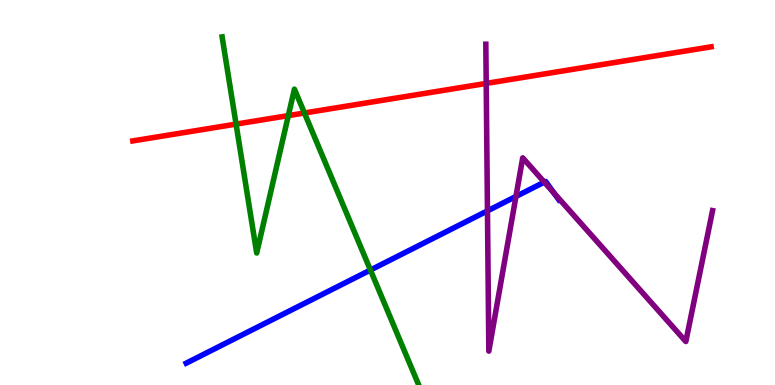[{'lines': ['blue', 'red'], 'intersections': []}, {'lines': ['green', 'red'], 'intersections': [{'x': 3.05, 'y': 6.78}, {'x': 3.72, 'y': 7.0}, {'x': 3.93, 'y': 7.07}]}, {'lines': ['purple', 'red'], 'intersections': [{'x': 6.27, 'y': 7.83}]}, {'lines': ['blue', 'green'], 'intersections': [{'x': 4.78, 'y': 2.99}]}, {'lines': ['blue', 'purple'], 'intersections': [{'x': 6.29, 'y': 4.52}, {'x': 6.66, 'y': 4.9}, {'x': 7.02, 'y': 5.27}, {'x': 7.15, 'y': 4.99}]}, {'lines': ['green', 'purple'], 'intersections': []}]